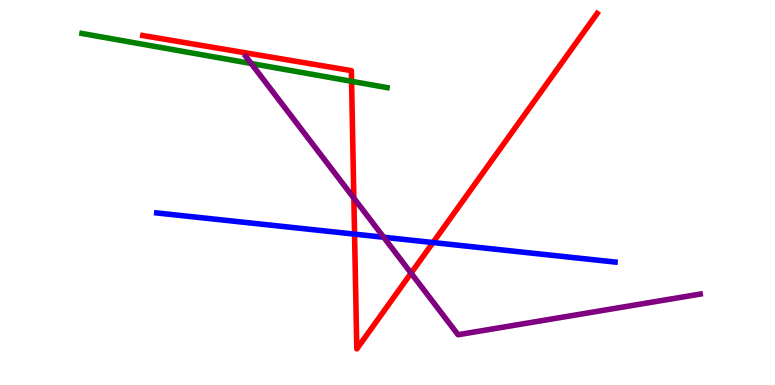[{'lines': ['blue', 'red'], 'intersections': [{'x': 4.57, 'y': 3.92}, {'x': 5.59, 'y': 3.7}]}, {'lines': ['green', 'red'], 'intersections': [{'x': 4.54, 'y': 7.89}]}, {'lines': ['purple', 'red'], 'intersections': [{'x': 4.57, 'y': 4.85}, {'x': 5.3, 'y': 2.91}]}, {'lines': ['blue', 'green'], 'intersections': []}, {'lines': ['blue', 'purple'], 'intersections': [{'x': 4.95, 'y': 3.84}]}, {'lines': ['green', 'purple'], 'intersections': [{'x': 3.24, 'y': 8.35}]}]